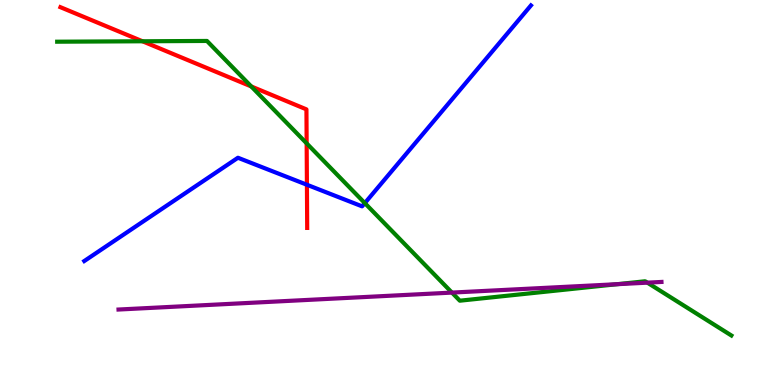[{'lines': ['blue', 'red'], 'intersections': [{'x': 3.96, 'y': 5.2}]}, {'lines': ['green', 'red'], 'intersections': [{'x': 1.84, 'y': 8.93}, {'x': 3.24, 'y': 7.75}, {'x': 3.96, 'y': 6.28}]}, {'lines': ['purple', 'red'], 'intersections': []}, {'lines': ['blue', 'green'], 'intersections': [{'x': 4.71, 'y': 4.72}]}, {'lines': ['blue', 'purple'], 'intersections': []}, {'lines': ['green', 'purple'], 'intersections': [{'x': 5.83, 'y': 2.4}, {'x': 7.96, 'y': 2.62}, {'x': 8.35, 'y': 2.66}]}]